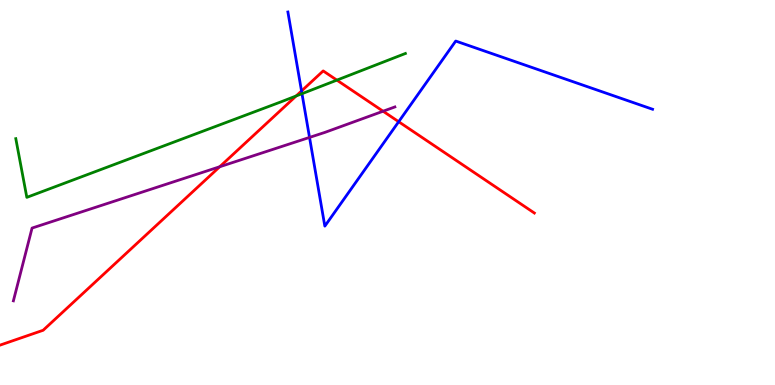[{'lines': ['blue', 'red'], 'intersections': [{'x': 3.89, 'y': 7.64}, {'x': 5.14, 'y': 6.84}]}, {'lines': ['green', 'red'], 'intersections': [{'x': 3.82, 'y': 7.51}, {'x': 4.35, 'y': 7.92}]}, {'lines': ['purple', 'red'], 'intersections': [{'x': 2.83, 'y': 5.67}, {'x': 4.94, 'y': 7.11}]}, {'lines': ['blue', 'green'], 'intersections': [{'x': 3.9, 'y': 7.57}]}, {'lines': ['blue', 'purple'], 'intersections': [{'x': 3.99, 'y': 6.43}]}, {'lines': ['green', 'purple'], 'intersections': []}]